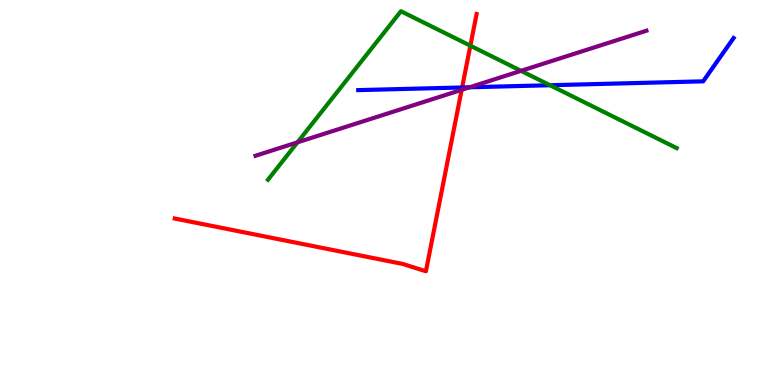[{'lines': ['blue', 'red'], 'intersections': [{'x': 5.96, 'y': 7.73}]}, {'lines': ['green', 'red'], 'intersections': [{'x': 6.07, 'y': 8.81}]}, {'lines': ['purple', 'red'], 'intersections': [{'x': 5.96, 'y': 7.67}]}, {'lines': ['blue', 'green'], 'intersections': [{'x': 7.1, 'y': 7.79}]}, {'lines': ['blue', 'purple'], 'intersections': [{'x': 6.06, 'y': 7.73}]}, {'lines': ['green', 'purple'], 'intersections': [{'x': 3.84, 'y': 6.3}, {'x': 6.72, 'y': 8.16}]}]